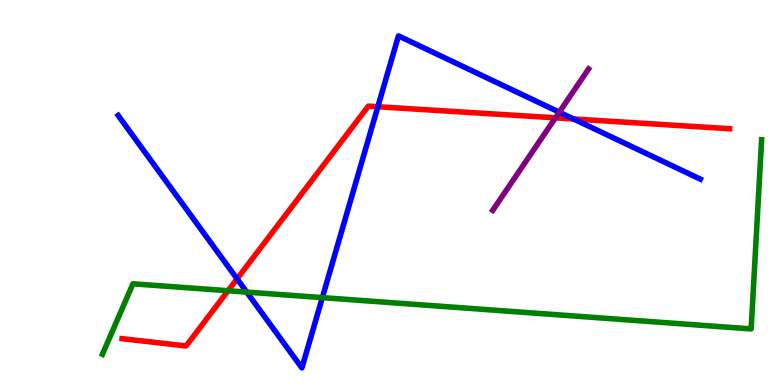[{'lines': ['blue', 'red'], 'intersections': [{'x': 3.06, 'y': 2.76}, {'x': 4.88, 'y': 7.23}, {'x': 7.4, 'y': 6.91}]}, {'lines': ['green', 'red'], 'intersections': [{'x': 2.94, 'y': 2.45}]}, {'lines': ['purple', 'red'], 'intersections': [{'x': 7.17, 'y': 6.94}]}, {'lines': ['blue', 'green'], 'intersections': [{'x': 3.18, 'y': 2.41}, {'x': 4.16, 'y': 2.27}]}, {'lines': ['blue', 'purple'], 'intersections': [{'x': 7.22, 'y': 7.09}]}, {'lines': ['green', 'purple'], 'intersections': []}]